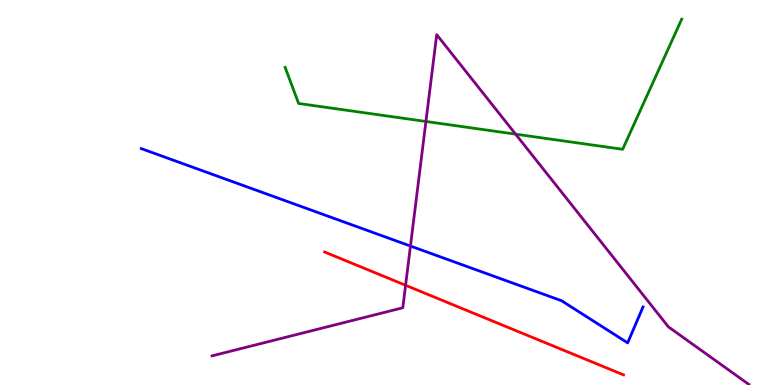[{'lines': ['blue', 'red'], 'intersections': []}, {'lines': ['green', 'red'], 'intersections': []}, {'lines': ['purple', 'red'], 'intersections': [{'x': 5.23, 'y': 2.59}]}, {'lines': ['blue', 'green'], 'intersections': []}, {'lines': ['blue', 'purple'], 'intersections': [{'x': 5.3, 'y': 3.61}]}, {'lines': ['green', 'purple'], 'intersections': [{'x': 5.5, 'y': 6.84}, {'x': 6.65, 'y': 6.52}]}]